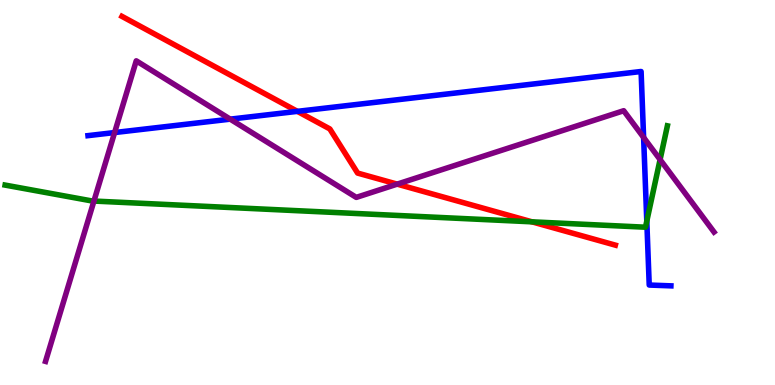[{'lines': ['blue', 'red'], 'intersections': [{'x': 3.84, 'y': 7.11}]}, {'lines': ['green', 'red'], 'intersections': [{'x': 6.86, 'y': 4.24}]}, {'lines': ['purple', 'red'], 'intersections': [{'x': 5.12, 'y': 5.22}]}, {'lines': ['blue', 'green'], 'intersections': [{'x': 8.35, 'y': 4.26}]}, {'lines': ['blue', 'purple'], 'intersections': [{'x': 1.48, 'y': 6.56}, {'x': 2.97, 'y': 6.91}, {'x': 8.3, 'y': 6.43}]}, {'lines': ['green', 'purple'], 'intersections': [{'x': 1.21, 'y': 4.78}, {'x': 8.52, 'y': 5.85}]}]